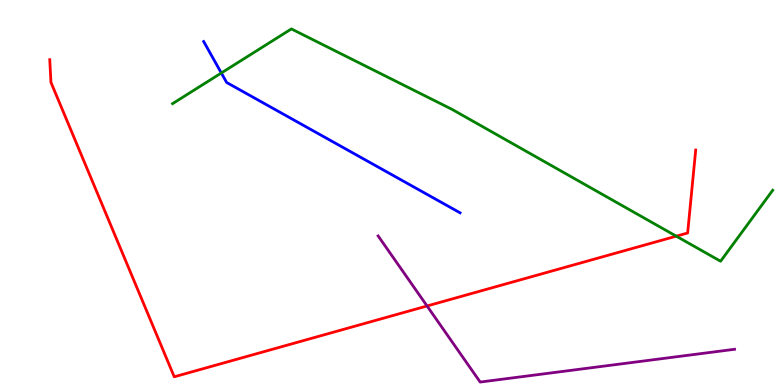[{'lines': ['blue', 'red'], 'intersections': []}, {'lines': ['green', 'red'], 'intersections': [{'x': 8.73, 'y': 3.87}]}, {'lines': ['purple', 'red'], 'intersections': [{'x': 5.51, 'y': 2.05}]}, {'lines': ['blue', 'green'], 'intersections': [{'x': 2.86, 'y': 8.1}]}, {'lines': ['blue', 'purple'], 'intersections': []}, {'lines': ['green', 'purple'], 'intersections': []}]